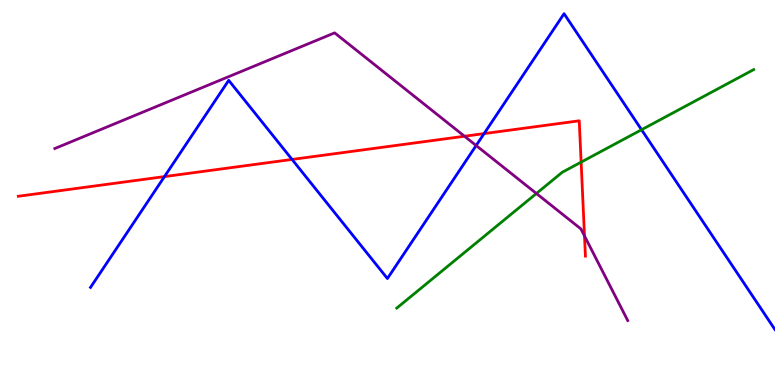[{'lines': ['blue', 'red'], 'intersections': [{'x': 2.12, 'y': 5.41}, {'x': 3.77, 'y': 5.86}, {'x': 6.25, 'y': 6.53}]}, {'lines': ['green', 'red'], 'intersections': [{'x': 7.5, 'y': 5.79}]}, {'lines': ['purple', 'red'], 'intersections': [{'x': 5.99, 'y': 6.46}, {'x': 7.54, 'y': 3.87}]}, {'lines': ['blue', 'green'], 'intersections': [{'x': 8.28, 'y': 6.63}]}, {'lines': ['blue', 'purple'], 'intersections': [{'x': 6.14, 'y': 6.22}]}, {'lines': ['green', 'purple'], 'intersections': [{'x': 6.92, 'y': 4.97}]}]